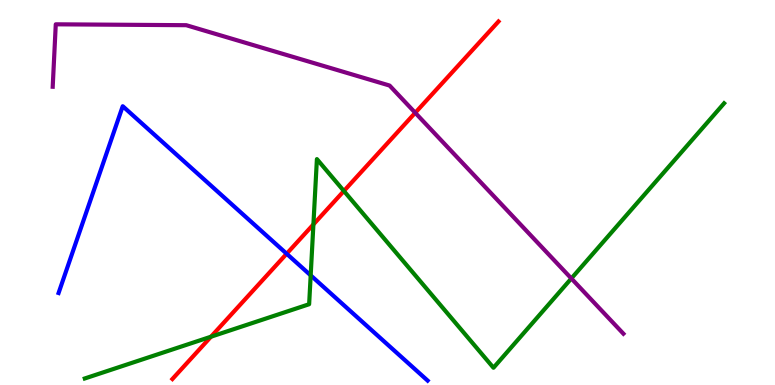[{'lines': ['blue', 'red'], 'intersections': [{'x': 3.7, 'y': 3.41}]}, {'lines': ['green', 'red'], 'intersections': [{'x': 2.72, 'y': 1.25}, {'x': 4.04, 'y': 4.17}, {'x': 4.44, 'y': 5.04}]}, {'lines': ['purple', 'red'], 'intersections': [{'x': 5.36, 'y': 7.07}]}, {'lines': ['blue', 'green'], 'intersections': [{'x': 4.01, 'y': 2.85}]}, {'lines': ['blue', 'purple'], 'intersections': []}, {'lines': ['green', 'purple'], 'intersections': [{'x': 7.37, 'y': 2.77}]}]